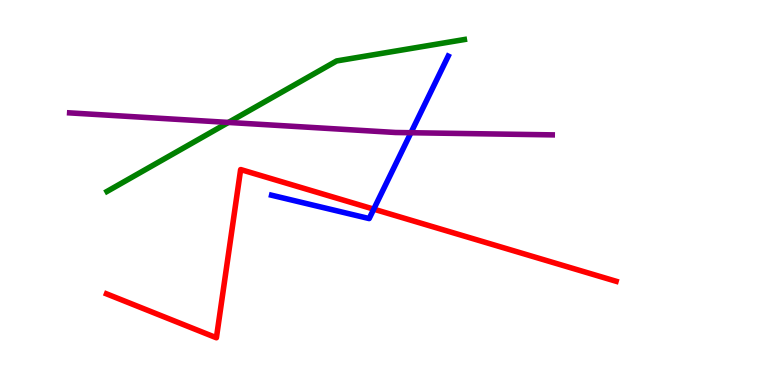[{'lines': ['blue', 'red'], 'intersections': [{'x': 4.82, 'y': 4.57}]}, {'lines': ['green', 'red'], 'intersections': []}, {'lines': ['purple', 'red'], 'intersections': []}, {'lines': ['blue', 'green'], 'intersections': []}, {'lines': ['blue', 'purple'], 'intersections': [{'x': 5.3, 'y': 6.55}]}, {'lines': ['green', 'purple'], 'intersections': [{'x': 2.95, 'y': 6.82}]}]